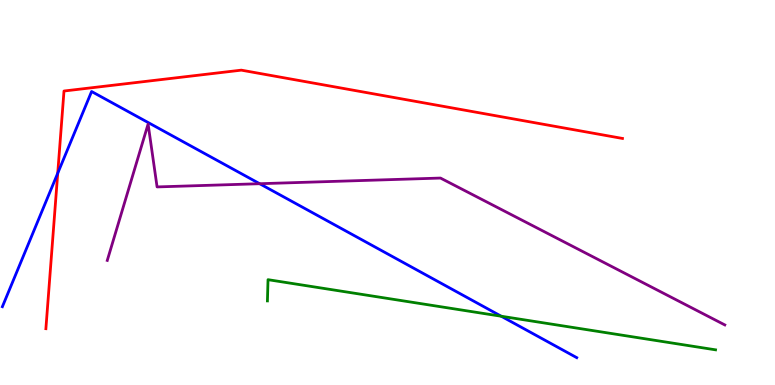[{'lines': ['blue', 'red'], 'intersections': [{'x': 0.745, 'y': 5.5}]}, {'lines': ['green', 'red'], 'intersections': []}, {'lines': ['purple', 'red'], 'intersections': []}, {'lines': ['blue', 'green'], 'intersections': [{'x': 6.47, 'y': 1.79}]}, {'lines': ['blue', 'purple'], 'intersections': [{'x': 3.35, 'y': 5.23}]}, {'lines': ['green', 'purple'], 'intersections': []}]